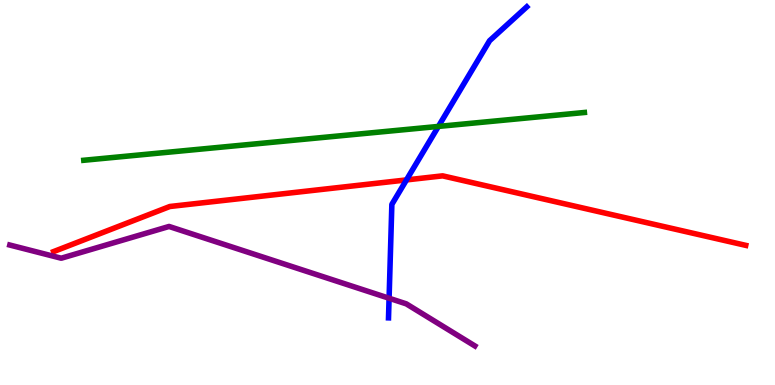[{'lines': ['blue', 'red'], 'intersections': [{'x': 5.24, 'y': 5.33}]}, {'lines': ['green', 'red'], 'intersections': []}, {'lines': ['purple', 'red'], 'intersections': []}, {'lines': ['blue', 'green'], 'intersections': [{'x': 5.66, 'y': 6.72}]}, {'lines': ['blue', 'purple'], 'intersections': [{'x': 5.02, 'y': 2.25}]}, {'lines': ['green', 'purple'], 'intersections': []}]